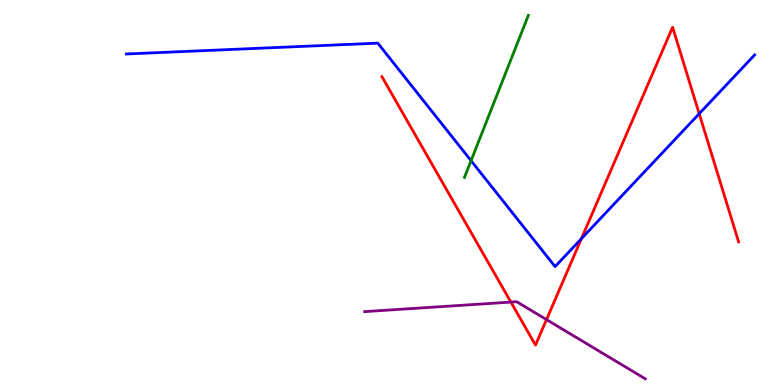[{'lines': ['blue', 'red'], 'intersections': [{'x': 7.5, 'y': 3.8}, {'x': 9.02, 'y': 7.05}]}, {'lines': ['green', 'red'], 'intersections': []}, {'lines': ['purple', 'red'], 'intersections': [{'x': 6.59, 'y': 2.15}, {'x': 7.05, 'y': 1.7}]}, {'lines': ['blue', 'green'], 'intersections': [{'x': 6.08, 'y': 5.83}]}, {'lines': ['blue', 'purple'], 'intersections': []}, {'lines': ['green', 'purple'], 'intersections': []}]